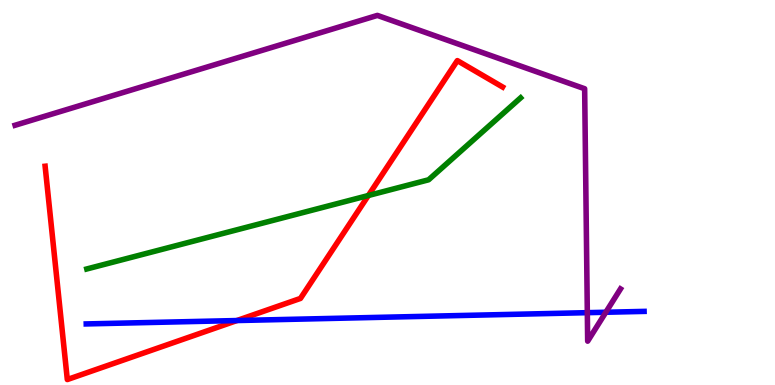[{'lines': ['blue', 'red'], 'intersections': [{'x': 3.06, 'y': 1.67}]}, {'lines': ['green', 'red'], 'intersections': [{'x': 4.75, 'y': 4.92}]}, {'lines': ['purple', 'red'], 'intersections': []}, {'lines': ['blue', 'green'], 'intersections': []}, {'lines': ['blue', 'purple'], 'intersections': [{'x': 7.58, 'y': 1.88}, {'x': 7.82, 'y': 1.89}]}, {'lines': ['green', 'purple'], 'intersections': []}]